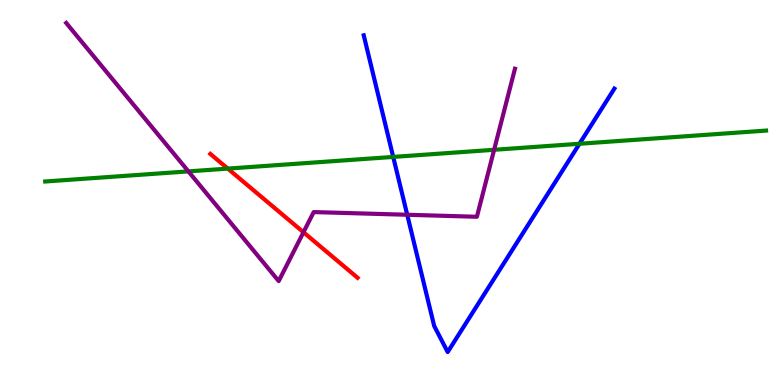[{'lines': ['blue', 'red'], 'intersections': []}, {'lines': ['green', 'red'], 'intersections': [{'x': 2.94, 'y': 5.62}]}, {'lines': ['purple', 'red'], 'intersections': [{'x': 3.92, 'y': 3.97}]}, {'lines': ['blue', 'green'], 'intersections': [{'x': 5.07, 'y': 5.92}, {'x': 7.48, 'y': 6.27}]}, {'lines': ['blue', 'purple'], 'intersections': [{'x': 5.25, 'y': 4.42}]}, {'lines': ['green', 'purple'], 'intersections': [{'x': 2.43, 'y': 5.55}, {'x': 6.38, 'y': 6.11}]}]